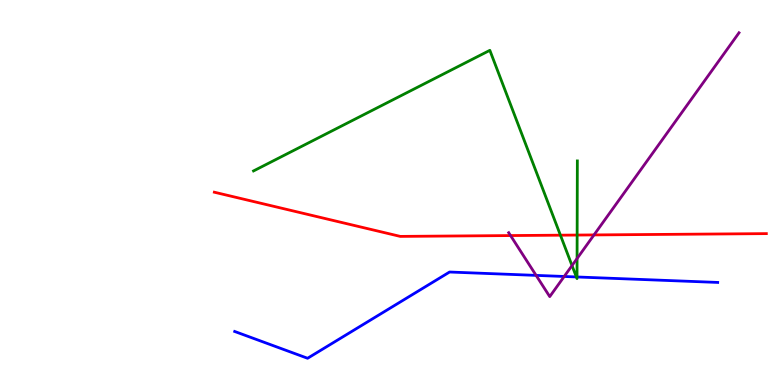[{'lines': ['blue', 'red'], 'intersections': []}, {'lines': ['green', 'red'], 'intersections': [{'x': 7.23, 'y': 3.89}, {'x': 7.45, 'y': 3.89}]}, {'lines': ['purple', 'red'], 'intersections': [{'x': 6.59, 'y': 3.88}, {'x': 7.66, 'y': 3.9}]}, {'lines': ['blue', 'green'], 'intersections': [{'x': 7.44, 'y': 2.81}, {'x': 7.45, 'y': 2.81}]}, {'lines': ['blue', 'purple'], 'intersections': [{'x': 6.92, 'y': 2.85}, {'x': 7.28, 'y': 2.82}]}, {'lines': ['green', 'purple'], 'intersections': [{'x': 7.38, 'y': 3.1}, {'x': 7.45, 'y': 3.29}]}]